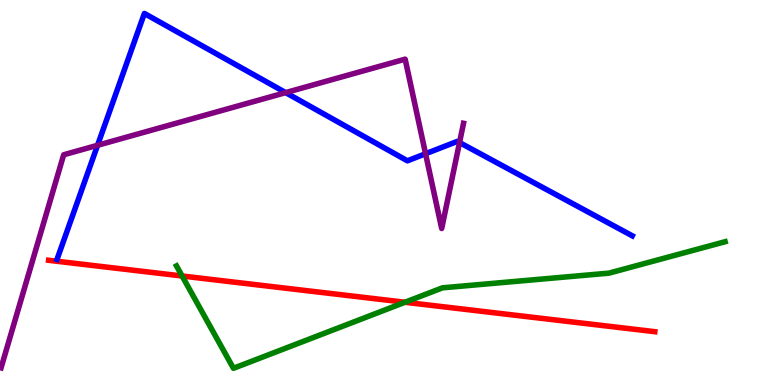[{'lines': ['blue', 'red'], 'intersections': []}, {'lines': ['green', 'red'], 'intersections': [{'x': 2.35, 'y': 2.83}, {'x': 5.23, 'y': 2.15}]}, {'lines': ['purple', 'red'], 'intersections': []}, {'lines': ['blue', 'green'], 'intersections': []}, {'lines': ['blue', 'purple'], 'intersections': [{'x': 1.26, 'y': 6.23}, {'x': 3.69, 'y': 7.59}, {'x': 5.49, 'y': 6.01}, {'x': 5.93, 'y': 6.3}]}, {'lines': ['green', 'purple'], 'intersections': []}]